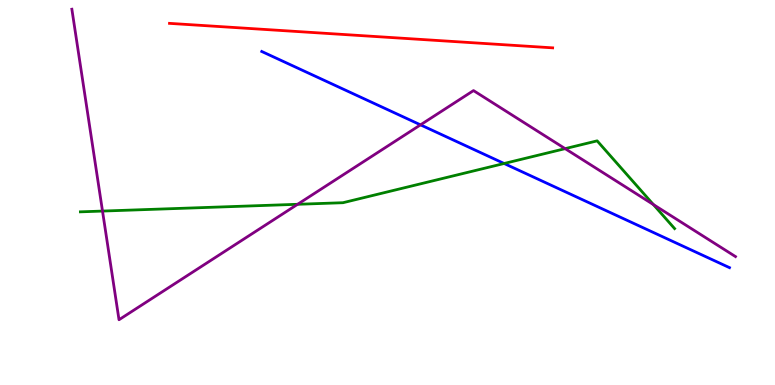[{'lines': ['blue', 'red'], 'intersections': []}, {'lines': ['green', 'red'], 'intersections': []}, {'lines': ['purple', 'red'], 'intersections': []}, {'lines': ['blue', 'green'], 'intersections': [{'x': 6.5, 'y': 5.75}]}, {'lines': ['blue', 'purple'], 'intersections': [{'x': 5.43, 'y': 6.76}]}, {'lines': ['green', 'purple'], 'intersections': [{'x': 1.32, 'y': 4.52}, {'x': 3.84, 'y': 4.69}, {'x': 7.29, 'y': 6.14}, {'x': 8.43, 'y': 4.69}]}]